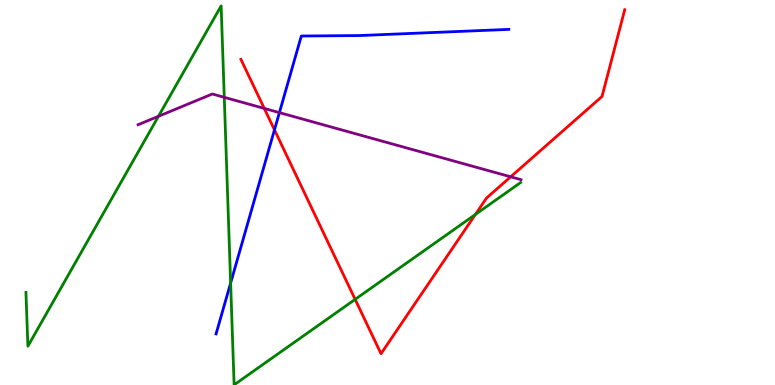[{'lines': ['blue', 'red'], 'intersections': [{'x': 3.54, 'y': 6.63}]}, {'lines': ['green', 'red'], 'intersections': [{'x': 4.58, 'y': 2.22}, {'x': 6.13, 'y': 4.43}]}, {'lines': ['purple', 'red'], 'intersections': [{'x': 3.41, 'y': 7.18}, {'x': 6.59, 'y': 5.41}]}, {'lines': ['blue', 'green'], 'intersections': [{'x': 2.98, 'y': 2.65}]}, {'lines': ['blue', 'purple'], 'intersections': [{'x': 3.61, 'y': 7.07}]}, {'lines': ['green', 'purple'], 'intersections': [{'x': 2.04, 'y': 6.98}, {'x': 2.89, 'y': 7.47}]}]